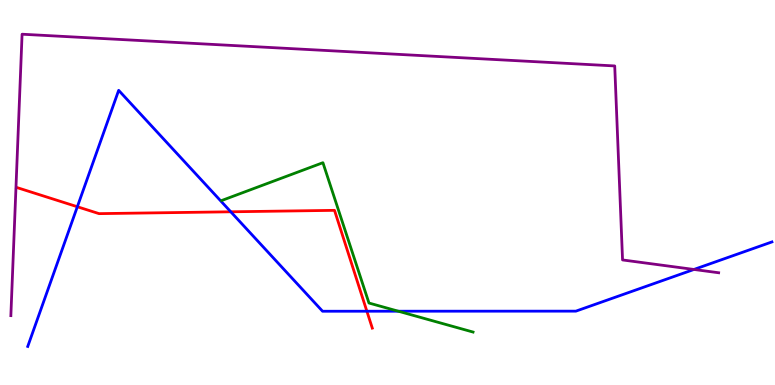[{'lines': ['blue', 'red'], 'intersections': [{'x': 0.998, 'y': 4.63}, {'x': 2.98, 'y': 4.5}, {'x': 4.73, 'y': 1.92}]}, {'lines': ['green', 'red'], 'intersections': []}, {'lines': ['purple', 'red'], 'intersections': []}, {'lines': ['blue', 'green'], 'intersections': [{'x': 5.14, 'y': 1.92}]}, {'lines': ['blue', 'purple'], 'intersections': [{'x': 8.95, 'y': 3.0}]}, {'lines': ['green', 'purple'], 'intersections': []}]